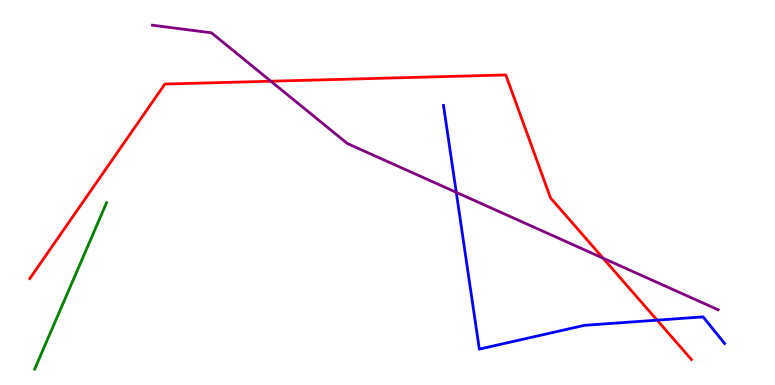[{'lines': ['blue', 'red'], 'intersections': [{'x': 8.48, 'y': 1.68}]}, {'lines': ['green', 'red'], 'intersections': []}, {'lines': ['purple', 'red'], 'intersections': [{'x': 3.5, 'y': 7.89}, {'x': 7.78, 'y': 3.29}]}, {'lines': ['blue', 'green'], 'intersections': []}, {'lines': ['blue', 'purple'], 'intersections': [{'x': 5.89, 'y': 5.0}]}, {'lines': ['green', 'purple'], 'intersections': []}]